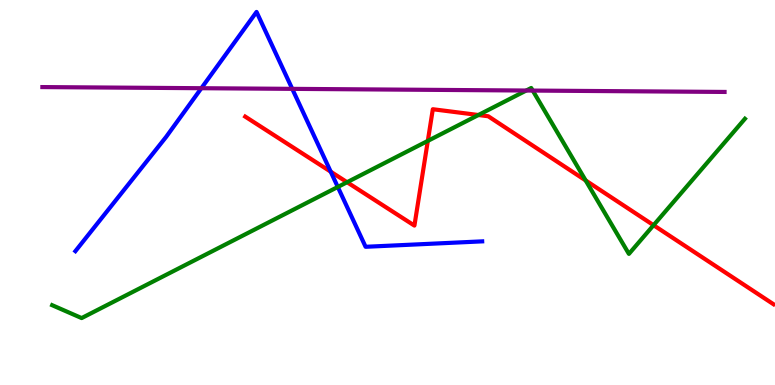[{'lines': ['blue', 'red'], 'intersections': [{'x': 4.27, 'y': 5.54}]}, {'lines': ['green', 'red'], 'intersections': [{'x': 4.48, 'y': 5.27}, {'x': 5.52, 'y': 6.34}, {'x': 6.17, 'y': 7.01}, {'x': 7.56, 'y': 5.31}, {'x': 8.43, 'y': 4.15}]}, {'lines': ['purple', 'red'], 'intersections': []}, {'lines': ['blue', 'green'], 'intersections': [{'x': 4.36, 'y': 5.14}]}, {'lines': ['blue', 'purple'], 'intersections': [{'x': 2.6, 'y': 7.71}, {'x': 3.77, 'y': 7.69}]}, {'lines': ['green', 'purple'], 'intersections': [{'x': 6.79, 'y': 7.65}, {'x': 6.87, 'y': 7.65}]}]